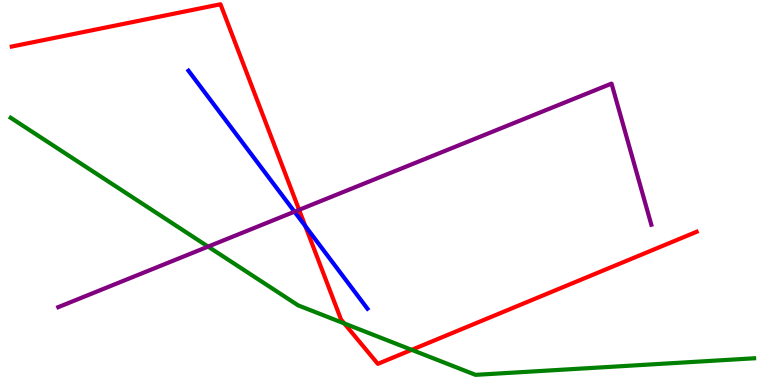[{'lines': ['blue', 'red'], 'intersections': [{'x': 3.94, 'y': 4.13}]}, {'lines': ['green', 'red'], 'intersections': [{'x': 4.44, 'y': 1.6}, {'x': 5.31, 'y': 0.913}]}, {'lines': ['purple', 'red'], 'intersections': [{'x': 3.86, 'y': 4.55}]}, {'lines': ['blue', 'green'], 'intersections': []}, {'lines': ['blue', 'purple'], 'intersections': [{'x': 3.8, 'y': 4.5}]}, {'lines': ['green', 'purple'], 'intersections': [{'x': 2.69, 'y': 3.59}]}]